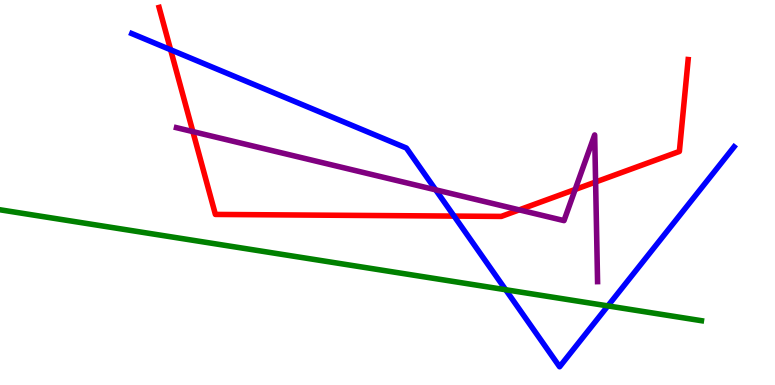[{'lines': ['blue', 'red'], 'intersections': [{'x': 2.2, 'y': 8.71}, {'x': 5.86, 'y': 4.39}]}, {'lines': ['green', 'red'], 'intersections': []}, {'lines': ['purple', 'red'], 'intersections': [{'x': 2.49, 'y': 6.58}, {'x': 6.7, 'y': 4.55}, {'x': 7.42, 'y': 5.08}, {'x': 7.69, 'y': 5.27}]}, {'lines': ['blue', 'green'], 'intersections': [{'x': 6.52, 'y': 2.47}, {'x': 7.84, 'y': 2.05}]}, {'lines': ['blue', 'purple'], 'intersections': [{'x': 5.62, 'y': 5.07}]}, {'lines': ['green', 'purple'], 'intersections': []}]